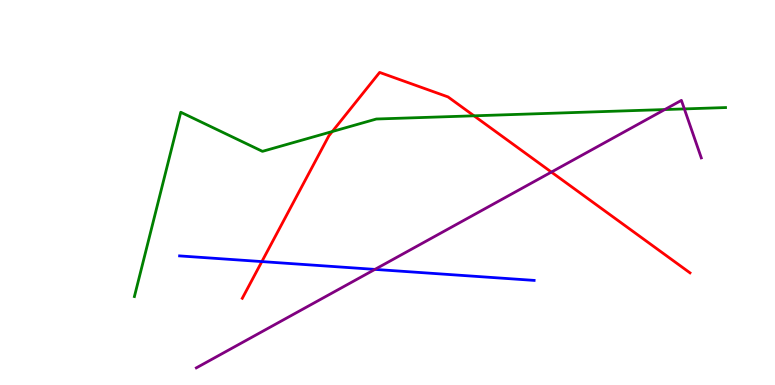[{'lines': ['blue', 'red'], 'intersections': [{'x': 3.38, 'y': 3.21}]}, {'lines': ['green', 'red'], 'intersections': [{'x': 4.29, 'y': 6.58}, {'x': 6.12, 'y': 6.99}]}, {'lines': ['purple', 'red'], 'intersections': [{'x': 7.11, 'y': 5.53}]}, {'lines': ['blue', 'green'], 'intersections': []}, {'lines': ['blue', 'purple'], 'intersections': [{'x': 4.84, 'y': 3.0}]}, {'lines': ['green', 'purple'], 'intersections': [{'x': 8.58, 'y': 7.15}, {'x': 8.83, 'y': 7.17}]}]